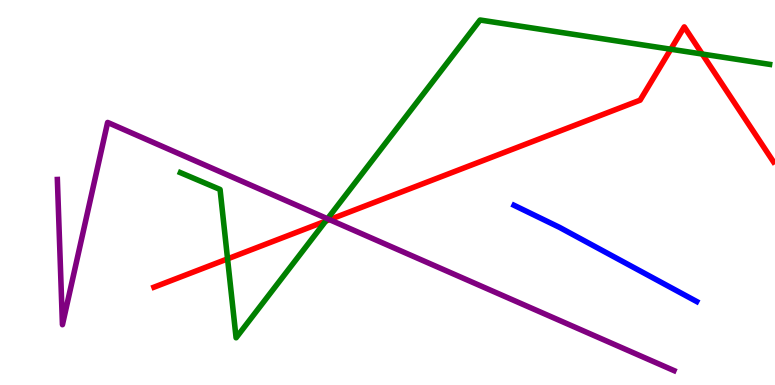[{'lines': ['blue', 'red'], 'intersections': []}, {'lines': ['green', 'red'], 'intersections': [{'x': 2.94, 'y': 3.28}, {'x': 4.2, 'y': 4.26}, {'x': 8.66, 'y': 8.72}, {'x': 9.06, 'y': 8.6}]}, {'lines': ['purple', 'red'], 'intersections': [{'x': 4.25, 'y': 4.29}]}, {'lines': ['blue', 'green'], 'intersections': []}, {'lines': ['blue', 'purple'], 'intersections': []}, {'lines': ['green', 'purple'], 'intersections': [{'x': 4.23, 'y': 4.32}]}]